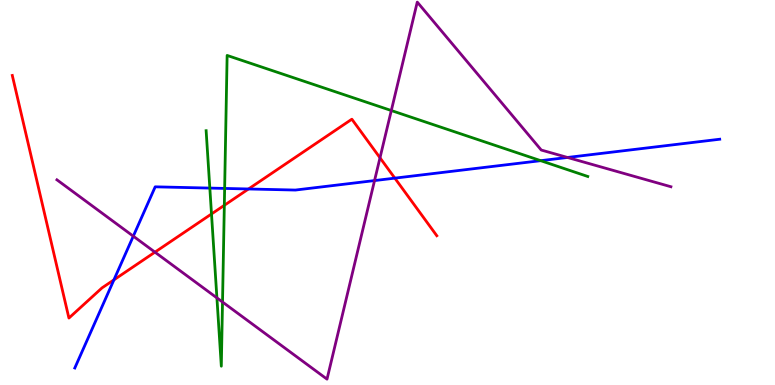[{'lines': ['blue', 'red'], 'intersections': [{'x': 1.47, 'y': 2.73}, {'x': 3.21, 'y': 5.09}, {'x': 5.09, 'y': 5.37}]}, {'lines': ['green', 'red'], 'intersections': [{'x': 2.73, 'y': 4.44}, {'x': 2.89, 'y': 4.67}]}, {'lines': ['purple', 'red'], 'intersections': [{'x': 2.0, 'y': 3.45}, {'x': 4.9, 'y': 5.9}]}, {'lines': ['blue', 'green'], 'intersections': [{'x': 2.71, 'y': 5.11}, {'x': 2.9, 'y': 5.11}, {'x': 6.98, 'y': 5.83}]}, {'lines': ['blue', 'purple'], 'intersections': [{'x': 1.72, 'y': 3.87}, {'x': 4.83, 'y': 5.31}, {'x': 7.32, 'y': 5.91}]}, {'lines': ['green', 'purple'], 'intersections': [{'x': 2.8, 'y': 2.26}, {'x': 2.87, 'y': 2.16}, {'x': 5.05, 'y': 7.13}]}]